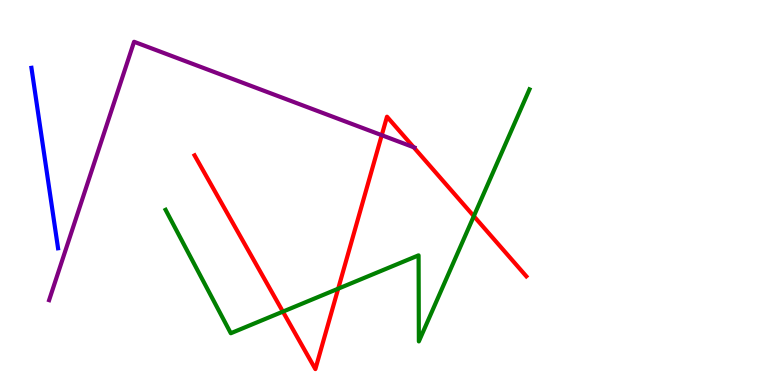[{'lines': ['blue', 'red'], 'intersections': []}, {'lines': ['green', 'red'], 'intersections': [{'x': 3.65, 'y': 1.91}, {'x': 4.36, 'y': 2.5}, {'x': 6.11, 'y': 4.39}]}, {'lines': ['purple', 'red'], 'intersections': [{'x': 4.93, 'y': 6.49}, {'x': 5.34, 'y': 6.18}]}, {'lines': ['blue', 'green'], 'intersections': []}, {'lines': ['blue', 'purple'], 'intersections': []}, {'lines': ['green', 'purple'], 'intersections': []}]